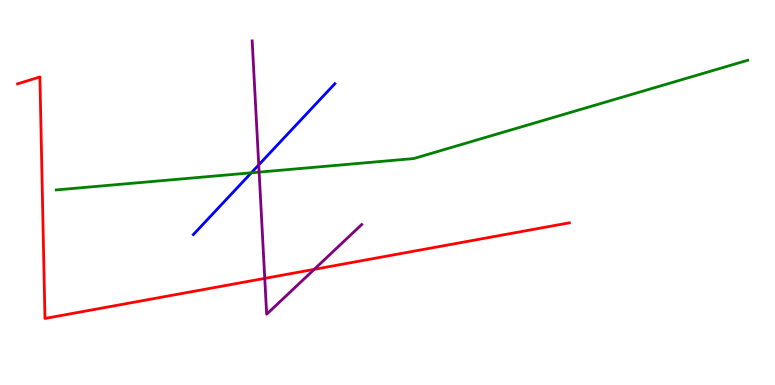[{'lines': ['blue', 'red'], 'intersections': []}, {'lines': ['green', 'red'], 'intersections': []}, {'lines': ['purple', 'red'], 'intersections': [{'x': 3.42, 'y': 2.77}, {'x': 4.05, 'y': 3.0}]}, {'lines': ['blue', 'green'], 'intersections': [{'x': 3.24, 'y': 5.51}]}, {'lines': ['blue', 'purple'], 'intersections': [{'x': 3.34, 'y': 5.72}]}, {'lines': ['green', 'purple'], 'intersections': [{'x': 3.34, 'y': 5.53}]}]